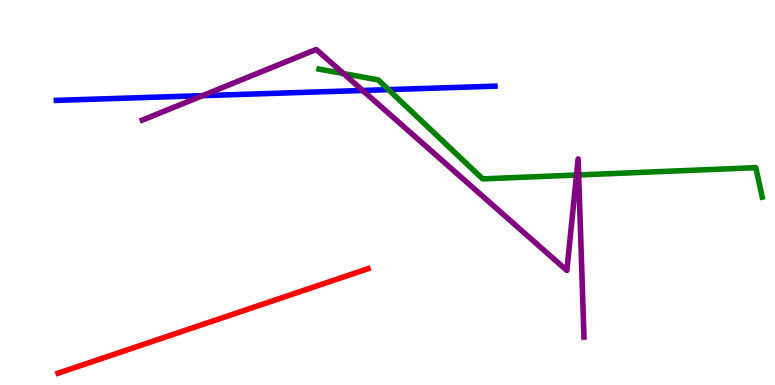[{'lines': ['blue', 'red'], 'intersections': []}, {'lines': ['green', 'red'], 'intersections': []}, {'lines': ['purple', 'red'], 'intersections': []}, {'lines': ['blue', 'green'], 'intersections': [{'x': 5.01, 'y': 7.67}]}, {'lines': ['blue', 'purple'], 'intersections': [{'x': 2.61, 'y': 7.52}, {'x': 4.68, 'y': 7.65}]}, {'lines': ['green', 'purple'], 'intersections': [{'x': 4.43, 'y': 8.09}, {'x': 7.44, 'y': 5.45}, {'x': 7.47, 'y': 5.46}]}]